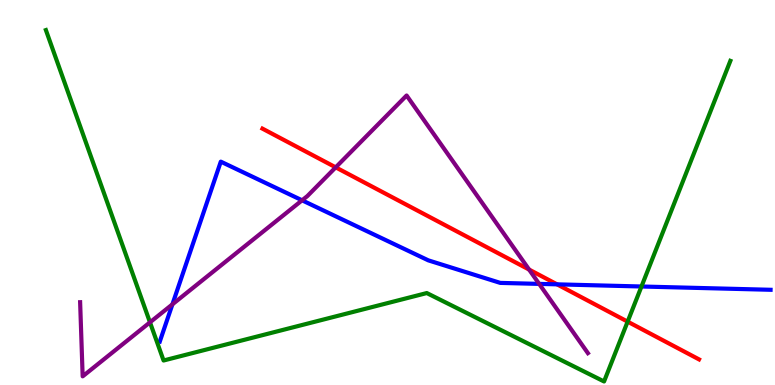[{'lines': ['blue', 'red'], 'intersections': [{'x': 7.19, 'y': 2.61}]}, {'lines': ['green', 'red'], 'intersections': [{'x': 8.1, 'y': 1.65}]}, {'lines': ['purple', 'red'], 'intersections': [{'x': 4.33, 'y': 5.65}, {'x': 6.83, 'y': 3.0}]}, {'lines': ['blue', 'green'], 'intersections': [{'x': 8.28, 'y': 2.56}]}, {'lines': ['blue', 'purple'], 'intersections': [{'x': 2.22, 'y': 2.1}, {'x': 3.9, 'y': 4.8}, {'x': 6.96, 'y': 2.63}]}, {'lines': ['green', 'purple'], 'intersections': [{'x': 1.94, 'y': 1.63}]}]